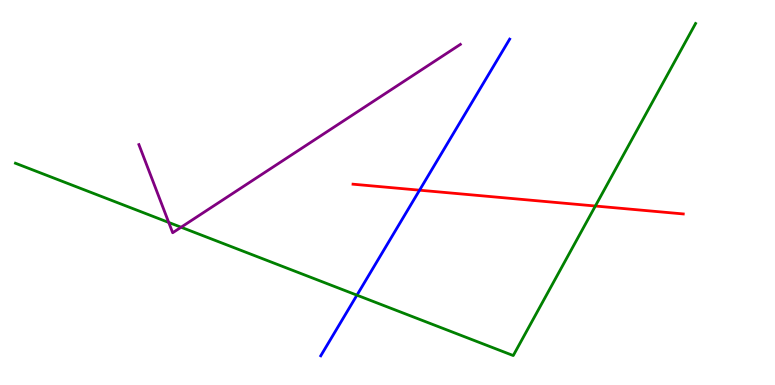[{'lines': ['blue', 'red'], 'intersections': [{'x': 5.41, 'y': 5.06}]}, {'lines': ['green', 'red'], 'intersections': [{'x': 7.68, 'y': 4.65}]}, {'lines': ['purple', 'red'], 'intersections': []}, {'lines': ['blue', 'green'], 'intersections': [{'x': 4.61, 'y': 2.33}]}, {'lines': ['blue', 'purple'], 'intersections': []}, {'lines': ['green', 'purple'], 'intersections': [{'x': 2.18, 'y': 4.22}, {'x': 2.34, 'y': 4.1}]}]